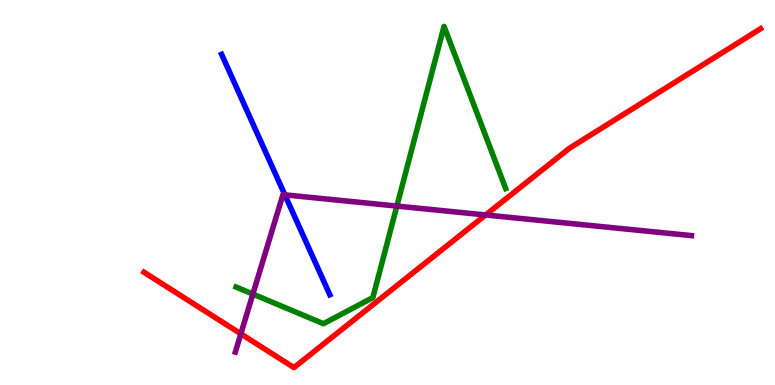[{'lines': ['blue', 'red'], 'intersections': []}, {'lines': ['green', 'red'], 'intersections': []}, {'lines': ['purple', 'red'], 'intersections': [{'x': 3.11, 'y': 1.33}, {'x': 6.27, 'y': 4.42}]}, {'lines': ['blue', 'green'], 'intersections': []}, {'lines': ['blue', 'purple'], 'intersections': [{'x': 3.68, 'y': 4.94}]}, {'lines': ['green', 'purple'], 'intersections': [{'x': 3.26, 'y': 2.36}, {'x': 5.12, 'y': 4.65}]}]